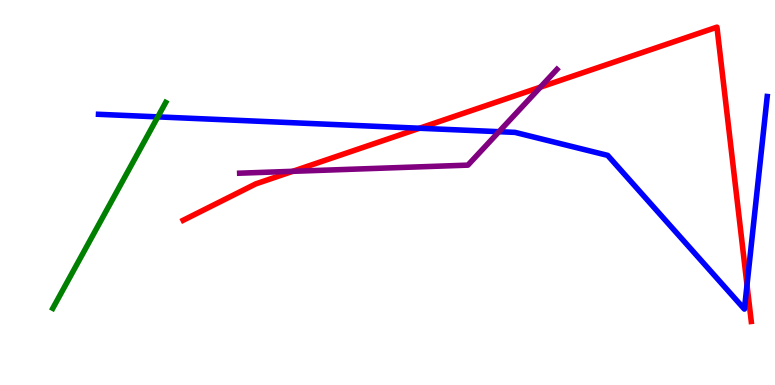[{'lines': ['blue', 'red'], 'intersections': [{'x': 5.41, 'y': 6.67}, {'x': 9.64, 'y': 2.6}]}, {'lines': ['green', 'red'], 'intersections': []}, {'lines': ['purple', 'red'], 'intersections': [{'x': 3.78, 'y': 5.55}, {'x': 6.97, 'y': 7.74}]}, {'lines': ['blue', 'green'], 'intersections': [{'x': 2.04, 'y': 6.96}]}, {'lines': ['blue', 'purple'], 'intersections': [{'x': 6.44, 'y': 6.58}]}, {'lines': ['green', 'purple'], 'intersections': []}]